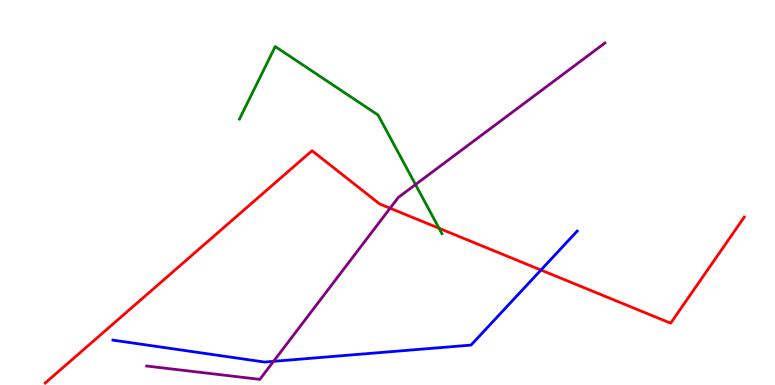[{'lines': ['blue', 'red'], 'intersections': [{'x': 6.98, 'y': 2.99}]}, {'lines': ['green', 'red'], 'intersections': [{'x': 5.67, 'y': 4.07}]}, {'lines': ['purple', 'red'], 'intersections': [{'x': 5.03, 'y': 4.59}]}, {'lines': ['blue', 'green'], 'intersections': []}, {'lines': ['blue', 'purple'], 'intersections': [{'x': 3.53, 'y': 0.615}]}, {'lines': ['green', 'purple'], 'intersections': [{'x': 5.36, 'y': 5.21}]}]